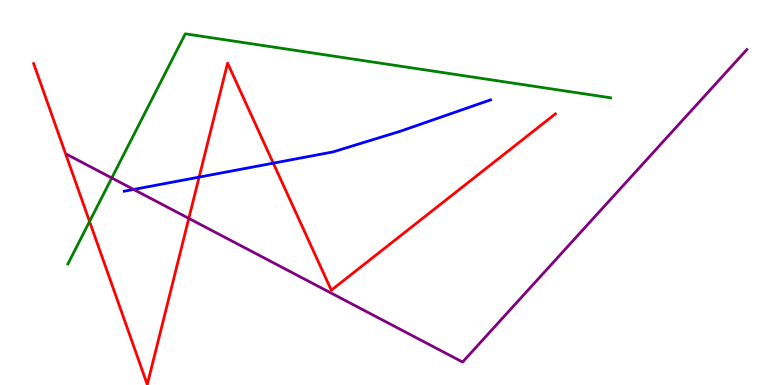[{'lines': ['blue', 'red'], 'intersections': [{'x': 2.57, 'y': 5.4}, {'x': 3.53, 'y': 5.76}]}, {'lines': ['green', 'red'], 'intersections': [{'x': 1.16, 'y': 4.25}]}, {'lines': ['purple', 'red'], 'intersections': [{'x': 2.44, 'y': 4.33}]}, {'lines': ['blue', 'green'], 'intersections': []}, {'lines': ['blue', 'purple'], 'intersections': [{'x': 1.72, 'y': 5.08}]}, {'lines': ['green', 'purple'], 'intersections': [{'x': 1.44, 'y': 5.38}]}]